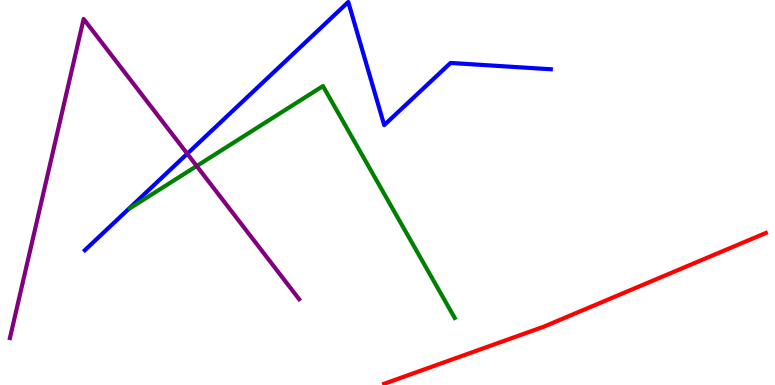[{'lines': ['blue', 'red'], 'intersections': []}, {'lines': ['green', 'red'], 'intersections': []}, {'lines': ['purple', 'red'], 'intersections': []}, {'lines': ['blue', 'green'], 'intersections': []}, {'lines': ['blue', 'purple'], 'intersections': [{'x': 2.42, 'y': 6.01}]}, {'lines': ['green', 'purple'], 'intersections': [{'x': 2.54, 'y': 5.69}]}]